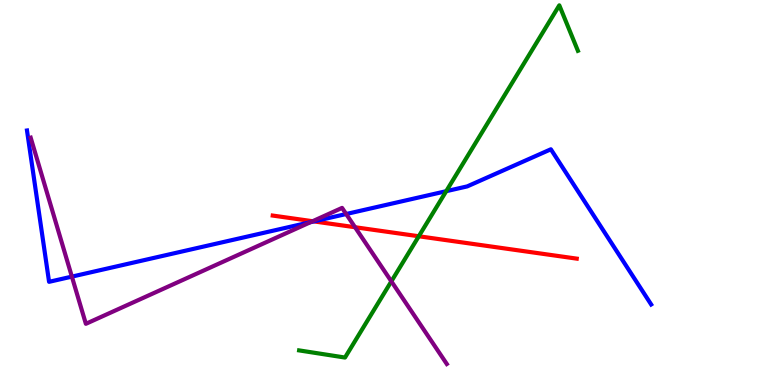[{'lines': ['blue', 'red'], 'intersections': [{'x': 4.05, 'y': 4.25}]}, {'lines': ['green', 'red'], 'intersections': [{'x': 5.4, 'y': 3.86}]}, {'lines': ['purple', 'red'], 'intersections': [{'x': 4.03, 'y': 4.25}, {'x': 4.58, 'y': 4.1}]}, {'lines': ['blue', 'green'], 'intersections': [{'x': 5.76, 'y': 5.03}]}, {'lines': ['blue', 'purple'], 'intersections': [{'x': 0.927, 'y': 2.82}, {'x': 4.01, 'y': 4.23}, {'x': 4.47, 'y': 4.44}]}, {'lines': ['green', 'purple'], 'intersections': [{'x': 5.05, 'y': 2.69}]}]